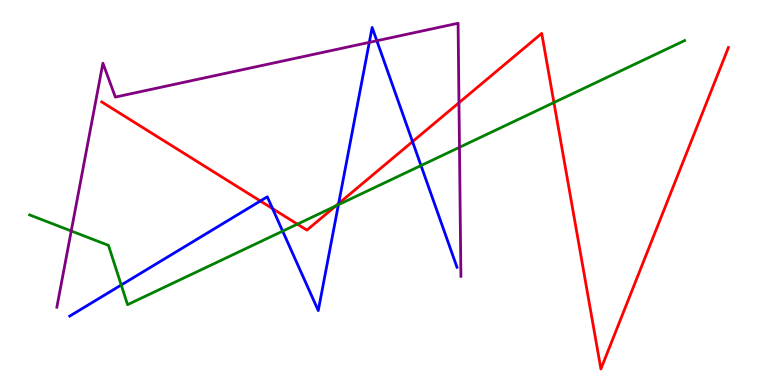[{'lines': ['blue', 'red'], 'intersections': [{'x': 3.36, 'y': 4.78}, {'x': 3.52, 'y': 4.58}, {'x': 4.37, 'y': 4.71}, {'x': 5.32, 'y': 6.32}]}, {'lines': ['green', 'red'], 'intersections': [{'x': 3.84, 'y': 4.18}, {'x': 4.33, 'y': 4.65}, {'x': 7.15, 'y': 7.34}]}, {'lines': ['purple', 'red'], 'intersections': [{'x': 5.92, 'y': 7.33}]}, {'lines': ['blue', 'green'], 'intersections': [{'x': 1.56, 'y': 2.6}, {'x': 3.65, 'y': 4.0}, {'x': 4.37, 'y': 4.68}, {'x': 5.43, 'y': 5.7}]}, {'lines': ['blue', 'purple'], 'intersections': [{'x': 4.77, 'y': 8.9}, {'x': 4.86, 'y': 8.94}]}, {'lines': ['green', 'purple'], 'intersections': [{'x': 0.919, 'y': 4.0}, {'x': 5.93, 'y': 6.17}]}]